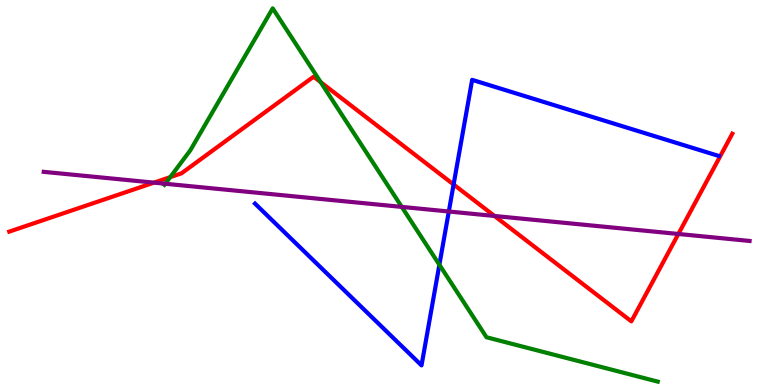[{'lines': ['blue', 'red'], 'intersections': [{'x': 5.85, 'y': 5.21}]}, {'lines': ['green', 'red'], 'intersections': [{'x': 2.2, 'y': 5.4}, {'x': 4.14, 'y': 7.87}]}, {'lines': ['purple', 'red'], 'intersections': [{'x': 1.99, 'y': 5.26}, {'x': 6.38, 'y': 4.39}, {'x': 8.75, 'y': 3.92}]}, {'lines': ['blue', 'green'], 'intersections': [{'x': 5.67, 'y': 3.12}]}, {'lines': ['blue', 'purple'], 'intersections': [{'x': 5.79, 'y': 4.51}]}, {'lines': ['green', 'purple'], 'intersections': [{'x': 2.13, 'y': 5.23}, {'x': 5.18, 'y': 4.63}]}]